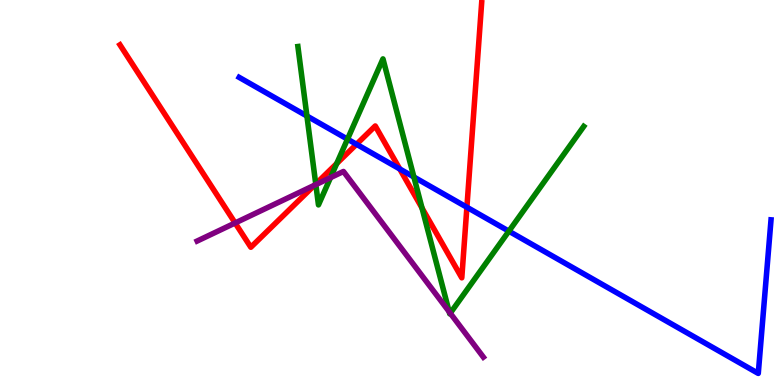[{'lines': ['blue', 'red'], 'intersections': [{'x': 4.6, 'y': 6.25}, {'x': 5.16, 'y': 5.61}, {'x': 6.02, 'y': 4.62}]}, {'lines': ['green', 'red'], 'intersections': [{'x': 4.07, 'y': 5.22}, {'x': 4.35, 'y': 5.75}, {'x': 5.45, 'y': 4.6}]}, {'lines': ['purple', 'red'], 'intersections': [{'x': 3.03, 'y': 4.21}, {'x': 4.06, 'y': 5.19}]}, {'lines': ['blue', 'green'], 'intersections': [{'x': 3.96, 'y': 6.99}, {'x': 4.48, 'y': 6.39}, {'x': 5.34, 'y': 5.4}, {'x': 6.57, 'y': 4.0}]}, {'lines': ['blue', 'purple'], 'intersections': []}, {'lines': ['green', 'purple'], 'intersections': [{'x': 4.08, 'y': 5.21}, {'x': 4.26, 'y': 5.39}, {'x': 5.8, 'y': 1.9}, {'x': 5.81, 'y': 1.87}]}]